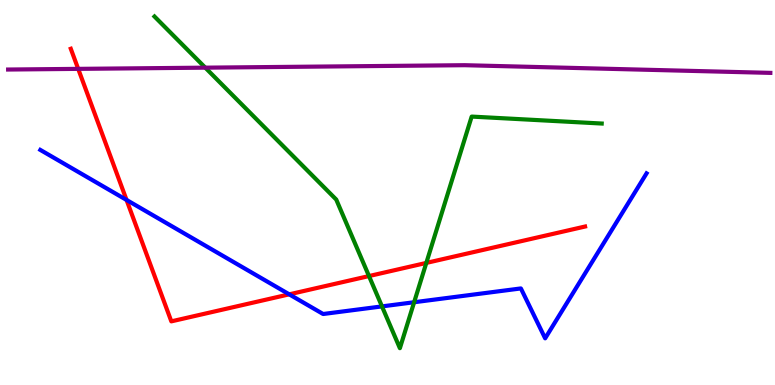[{'lines': ['blue', 'red'], 'intersections': [{'x': 1.63, 'y': 4.81}, {'x': 3.73, 'y': 2.35}]}, {'lines': ['green', 'red'], 'intersections': [{'x': 4.76, 'y': 2.83}, {'x': 5.5, 'y': 3.17}]}, {'lines': ['purple', 'red'], 'intersections': [{'x': 1.01, 'y': 8.21}]}, {'lines': ['blue', 'green'], 'intersections': [{'x': 4.93, 'y': 2.04}, {'x': 5.34, 'y': 2.15}]}, {'lines': ['blue', 'purple'], 'intersections': []}, {'lines': ['green', 'purple'], 'intersections': [{'x': 2.65, 'y': 8.24}]}]